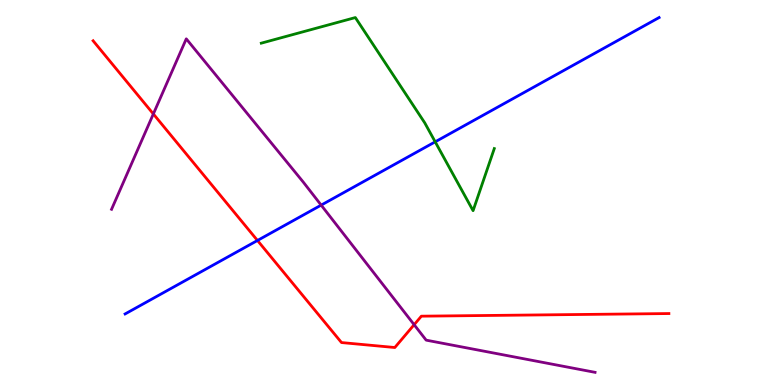[{'lines': ['blue', 'red'], 'intersections': [{'x': 3.32, 'y': 3.75}]}, {'lines': ['green', 'red'], 'intersections': []}, {'lines': ['purple', 'red'], 'intersections': [{'x': 1.98, 'y': 7.04}, {'x': 5.34, 'y': 1.57}]}, {'lines': ['blue', 'green'], 'intersections': [{'x': 5.62, 'y': 6.32}]}, {'lines': ['blue', 'purple'], 'intersections': [{'x': 4.14, 'y': 4.67}]}, {'lines': ['green', 'purple'], 'intersections': []}]